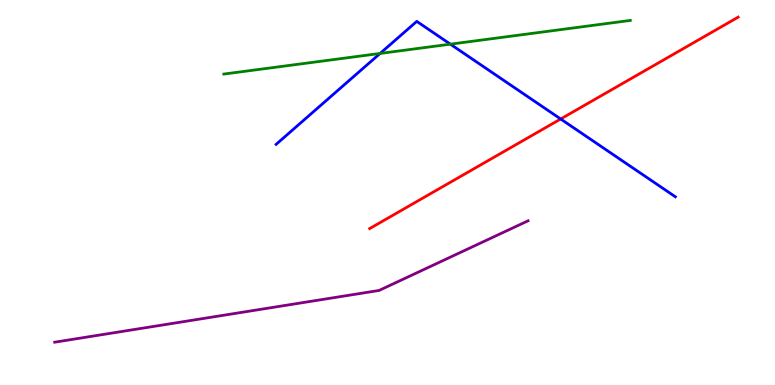[{'lines': ['blue', 'red'], 'intersections': [{'x': 7.23, 'y': 6.91}]}, {'lines': ['green', 'red'], 'intersections': []}, {'lines': ['purple', 'red'], 'intersections': []}, {'lines': ['blue', 'green'], 'intersections': [{'x': 4.9, 'y': 8.61}, {'x': 5.81, 'y': 8.85}]}, {'lines': ['blue', 'purple'], 'intersections': []}, {'lines': ['green', 'purple'], 'intersections': []}]